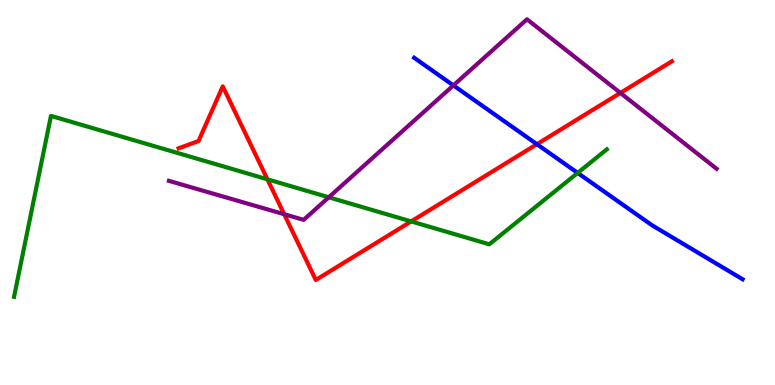[{'lines': ['blue', 'red'], 'intersections': [{'x': 6.93, 'y': 6.25}]}, {'lines': ['green', 'red'], 'intersections': [{'x': 3.45, 'y': 5.34}, {'x': 5.31, 'y': 4.25}]}, {'lines': ['purple', 'red'], 'intersections': [{'x': 3.67, 'y': 4.44}, {'x': 8.01, 'y': 7.59}]}, {'lines': ['blue', 'green'], 'intersections': [{'x': 7.45, 'y': 5.51}]}, {'lines': ['blue', 'purple'], 'intersections': [{'x': 5.85, 'y': 7.78}]}, {'lines': ['green', 'purple'], 'intersections': [{'x': 4.24, 'y': 4.88}]}]